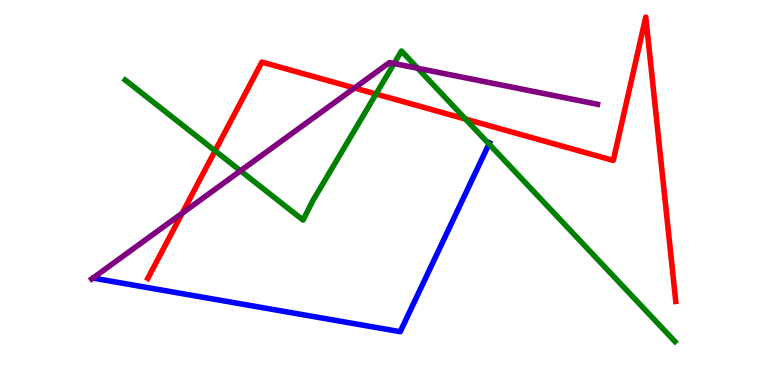[{'lines': ['blue', 'red'], 'intersections': []}, {'lines': ['green', 'red'], 'intersections': [{'x': 2.78, 'y': 6.08}, {'x': 4.85, 'y': 7.56}, {'x': 6.01, 'y': 6.91}]}, {'lines': ['purple', 'red'], 'intersections': [{'x': 2.35, 'y': 4.46}, {'x': 4.57, 'y': 7.71}]}, {'lines': ['blue', 'green'], 'intersections': [{'x': 6.31, 'y': 6.26}]}, {'lines': ['blue', 'purple'], 'intersections': []}, {'lines': ['green', 'purple'], 'intersections': [{'x': 3.1, 'y': 5.56}, {'x': 5.09, 'y': 8.35}, {'x': 5.39, 'y': 8.23}]}]